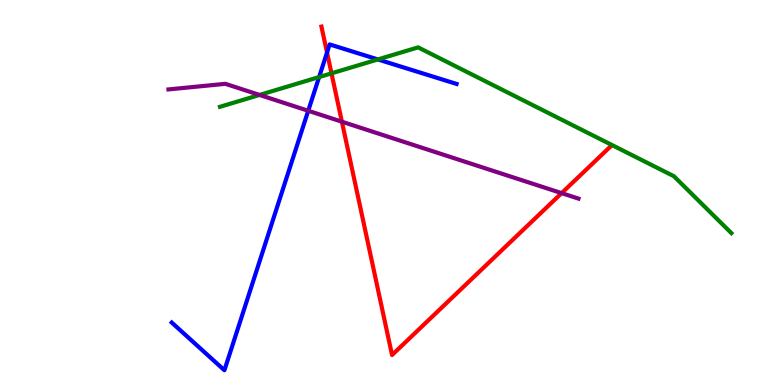[{'lines': ['blue', 'red'], 'intersections': [{'x': 4.22, 'y': 8.63}]}, {'lines': ['green', 'red'], 'intersections': [{'x': 4.28, 'y': 8.09}]}, {'lines': ['purple', 'red'], 'intersections': [{'x': 4.41, 'y': 6.84}, {'x': 7.25, 'y': 4.98}]}, {'lines': ['blue', 'green'], 'intersections': [{'x': 4.12, 'y': 8.0}, {'x': 4.88, 'y': 8.46}]}, {'lines': ['blue', 'purple'], 'intersections': [{'x': 3.98, 'y': 7.12}]}, {'lines': ['green', 'purple'], 'intersections': [{'x': 3.35, 'y': 7.53}]}]